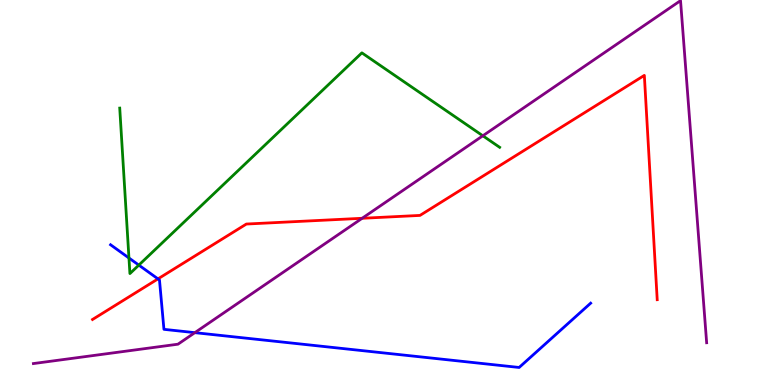[{'lines': ['blue', 'red'], 'intersections': [{'x': 2.04, 'y': 2.76}]}, {'lines': ['green', 'red'], 'intersections': []}, {'lines': ['purple', 'red'], 'intersections': [{'x': 4.67, 'y': 4.33}]}, {'lines': ['blue', 'green'], 'intersections': [{'x': 1.66, 'y': 3.3}, {'x': 1.79, 'y': 3.11}]}, {'lines': ['blue', 'purple'], 'intersections': [{'x': 2.51, 'y': 1.36}]}, {'lines': ['green', 'purple'], 'intersections': [{'x': 6.23, 'y': 6.47}]}]